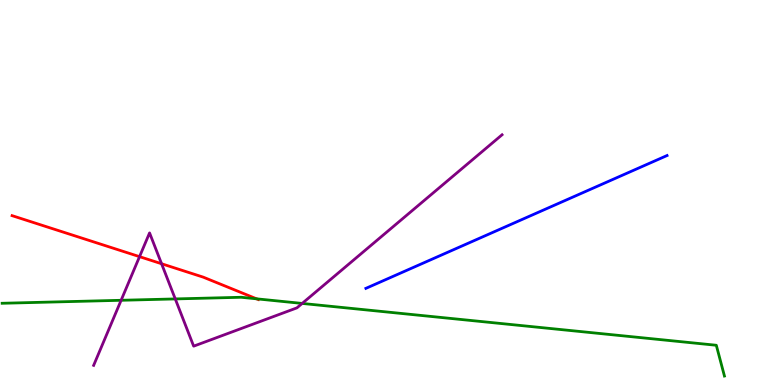[{'lines': ['blue', 'red'], 'intersections': []}, {'lines': ['green', 'red'], 'intersections': [{'x': 3.31, 'y': 2.24}]}, {'lines': ['purple', 'red'], 'intersections': [{'x': 1.8, 'y': 3.33}, {'x': 2.08, 'y': 3.15}]}, {'lines': ['blue', 'green'], 'intersections': []}, {'lines': ['blue', 'purple'], 'intersections': []}, {'lines': ['green', 'purple'], 'intersections': [{'x': 1.56, 'y': 2.2}, {'x': 2.26, 'y': 2.24}, {'x': 3.9, 'y': 2.12}]}]